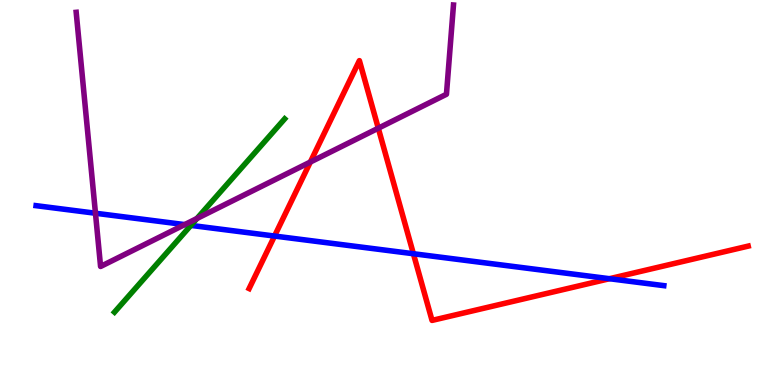[{'lines': ['blue', 'red'], 'intersections': [{'x': 3.54, 'y': 3.87}, {'x': 5.33, 'y': 3.41}, {'x': 7.86, 'y': 2.76}]}, {'lines': ['green', 'red'], 'intersections': []}, {'lines': ['purple', 'red'], 'intersections': [{'x': 4.0, 'y': 5.79}, {'x': 4.88, 'y': 6.67}]}, {'lines': ['blue', 'green'], 'intersections': [{'x': 2.46, 'y': 4.15}]}, {'lines': ['blue', 'purple'], 'intersections': [{'x': 1.23, 'y': 4.46}, {'x': 2.38, 'y': 4.17}]}, {'lines': ['green', 'purple'], 'intersections': [{'x': 2.54, 'y': 4.33}]}]